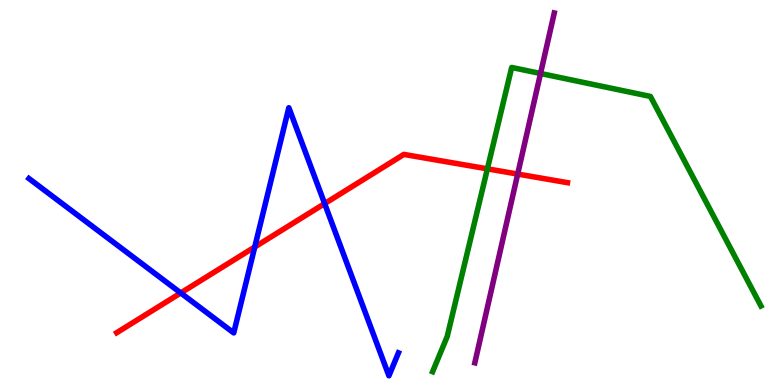[{'lines': ['blue', 'red'], 'intersections': [{'x': 2.33, 'y': 2.39}, {'x': 3.29, 'y': 3.58}, {'x': 4.19, 'y': 4.71}]}, {'lines': ['green', 'red'], 'intersections': [{'x': 6.29, 'y': 5.61}]}, {'lines': ['purple', 'red'], 'intersections': [{'x': 6.68, 'y': 5.48}]}, {'lines': ['blue', 'green'], 'intersections': []}, {'lines': ['blue', 'purple'], 'intersections': []}, {'lines': ['green', 'purple'], 'intersections': [{'x': 6.97, 'y': 8.09}]}]